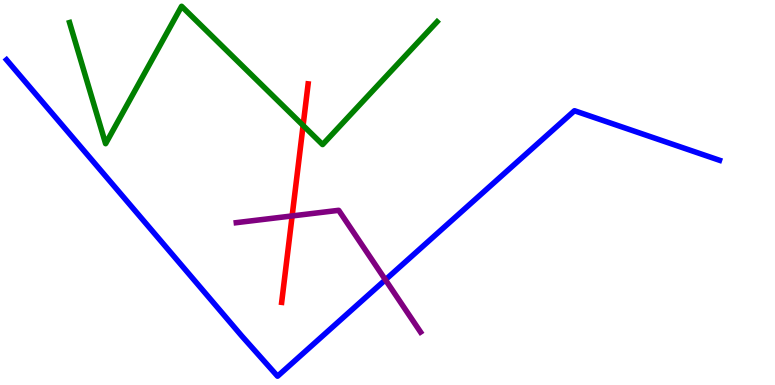[{'lines': ['blue', 'red'], 'intersections': []}, {'lines': ['green', 'red'], 'intersections': [{'x': 3.91, 'y': 6.74}]}, {'lines': ['purple', 'red'], 'intersections': [{'x': 3.77, 'y': 4.39}]}, {'lines': ['blue', 'green'], 'intersections': []}, {'lines': ['blue', 'purple'], 'intersections': [{'x': 4.97, 'y': 2.73}]}, {'lines': ['green', 'purple'], 'intersections': []}]